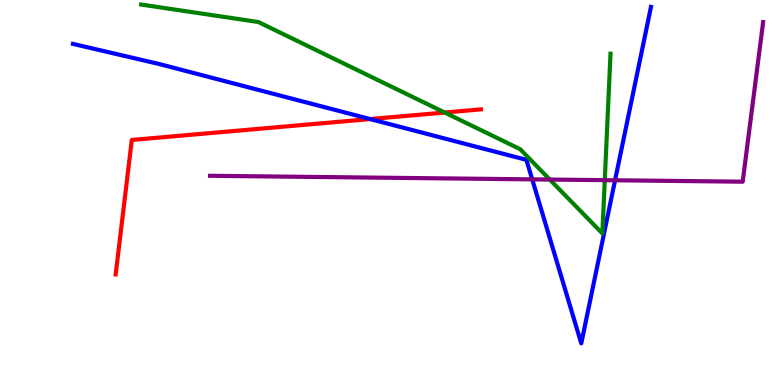[{'lines': ['blue', 'red'], 'intersections': [{'x': 4.78, 'y': 6.91}]}, {'lines': ['green', 'red'], 'intersections': [{'x': 5.74, 'y': 7.08}]}, {'lines': ['purple', 'red'], 'intersections': []}, {'lines': ['blue', 'green'], 'intersections': []}, {'lines': ['blue', 'purple'], 'intersections': [{'x': 6.87, 'y': 5.34}, {'x': 7.94, 'y': 5.32}]}, {'lines': ['green', 'purple'], 'intersections': [{'x': 7.09, 'y': 5.34}, {'x': 7.8, 'y': 5.32}]}]